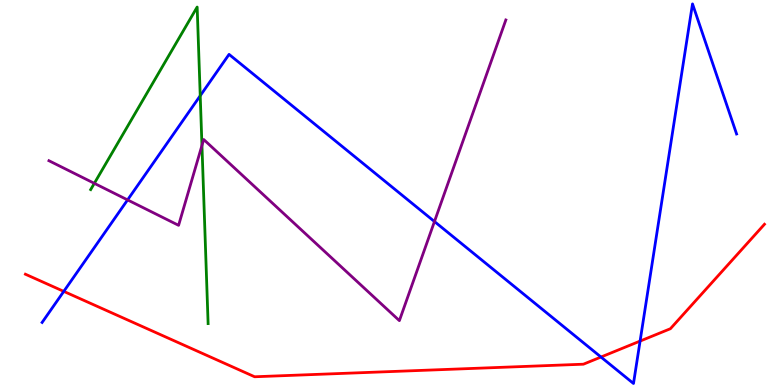[{'lines': ['blue', 'red'], 'intersections': [{'x': 0.823, 'y': 2.43}, {'x': 7.75, 'y': 0.726}, {'x': 8.26, 'y': 1.14}]}, {'lines': ['green', 'red'], 'intersections': []}, {'lines': ['purple', 'red'], 'intersections': []}, {'lines': ['blue', 'green'], 'intersections': [{'x': 2.58, 'y': 7.51}]}, {'lines': ['blue', 'purple'], 'intersections': [{'x': 1.65, 'y': 4.81}, {'x': 5.61, 'y': 4.25}]}, {'lines': ['green', 'purple'], 'intersections': [{'x': 1.22, 'y': 5.24}, {'x': 2.61, 'y': 6.22}]}]